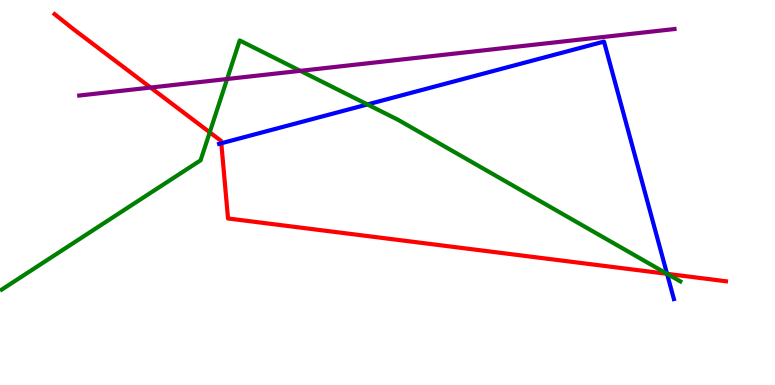[{'lines': ['blue', 'red'], 'intersections': [{'x': 2.86, 'y': 6.28}, {'x': 8.61, 'y': 2.89}]}, {'lines': ['green', 'red'], 'intersections': [{'x': 2.71, 'y': 6.56}, {'x': 8.61, 'y': 2.89}]}, {'lines': ['purple', 'red'], 'intersections': [{'x': 1.94, 'y': 7.73}]}, {'lines': ['blue', 'green'], 'intersections': [{'x': 4.74, 'y': 7.29}, {'x': 8.61, 'y': 2.89}]}, {'lines': ['blue', 'purple'], 'intersections': []}, {'lines': ['green', 'purple'], 'intersections': [{'x': 2.93, 'y': 7.95}, {'x': 3.88, 'y': 8.16}]}]